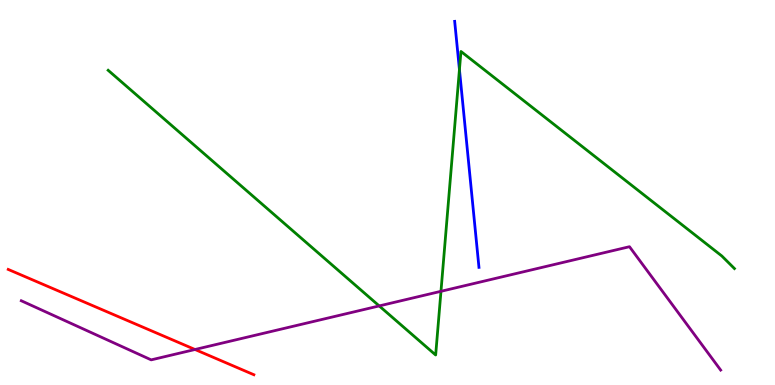[{'lines': ['blue', 'red'], 'intersections': []}, {'lines': ['green', 'red'], 'intersections': []}, {'lines': ['purple', 'red'], 'intersections': [{'x': 2.52, 'y': 0.922}]}, {'lines': ['blue', 'green'], 'intersections': [{'x': 5.93, 'y': 8.19}]}, {'lines': ['blue', 'purple'], 'intersections': []}, {'lines': ['green', 'purple'], 'intersections': [{'x': 4.89, 'y': 2.05}, {'x': 5.69, 'y': 2.43}]}]